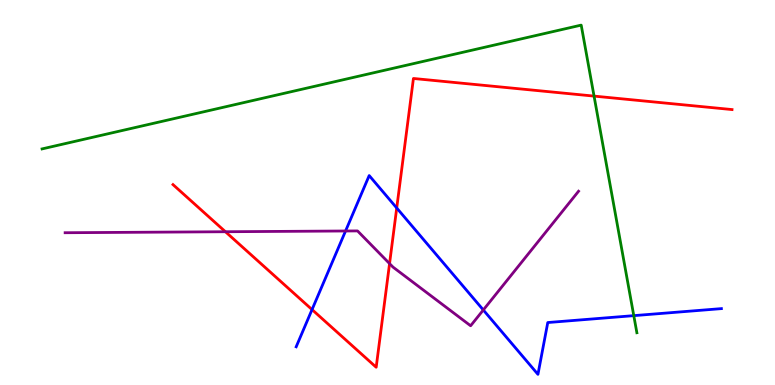[{'lines': ['blue', 'red'], 'intersections': [{'x': 4.03, 'y': 1.96}, {'x': 5.12, 'y': 4.6}]}, {'lines': ['green', 'red'], 'intersections': [{'x': 7.67, 'y': 7.5}]}, {'lines': ['purple', 'red'], 'intersections': [{'x': 2.91, 'y': 3.98}, {'x': 5.03, 'y': 3.15}]}, {'lines': ['blue', 'green'], 'intersections': [{'x': 8.18, 'y': 1.8}]}, {'lines': ['blue', 'purple'], 'intersections': [{'x': 4.46, 'y': 4.0}, {'x': 6.24, 'y': 1.95}]}, {'lines': ['green', 'purple'], 'intersections': []}]